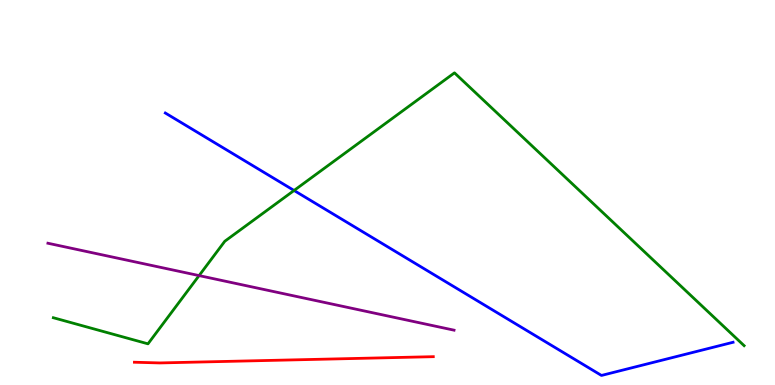[{'lines': ['blue', 'red'], 'intersections': []}, {'lines': ['green', 'red'], 'intersections': []}, {'lines': ['purple', 'red'], 'intersections': []}, {'lines': ['blue', 'green'], 'intersections': [{'x': 3.79, 'y': 5.05}]}, {'lines': ['blue', 'purple'], 'intersections': []}, {'lines': ['green', 'purple'], 'intersections': [{'x': 2.57, 'y': 2.84}]}]